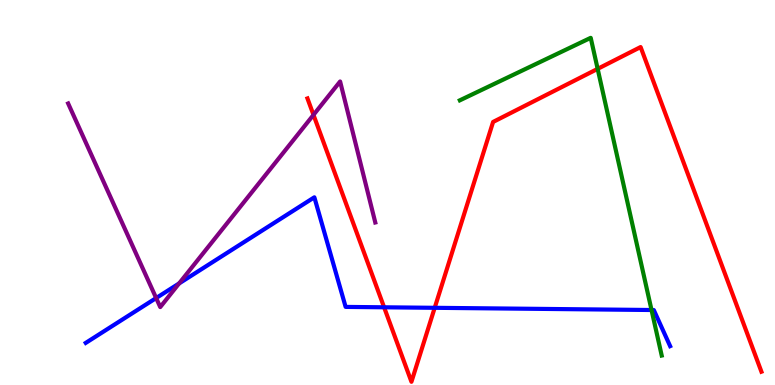[{'lines': ['blue', 'red'], 'intersections': [{'x': 4.96, 'y': 2.02}, {'x': 5.61, 'y': 2.0}]}, {'lines': ['green', 'red'], 'intersections': [{'x': 7.71, 'y': 8.21}]}, {'lines': ['purple', 'red'], 'intersections': [{'x': 4.05, 'y': 7.02}]}, {'lines': ['blue', 'green'], 'intersections': [{'x': 8.41, 'y': 1.95}]}, {'lines': ['blue', 'purple'], 'intersections': [{'x': 2.01, 'y': 2.26}, {'x': 2.31, 'y': 2.64}]}, {'lines': ['green', 'purple'], 'intersections': []}]